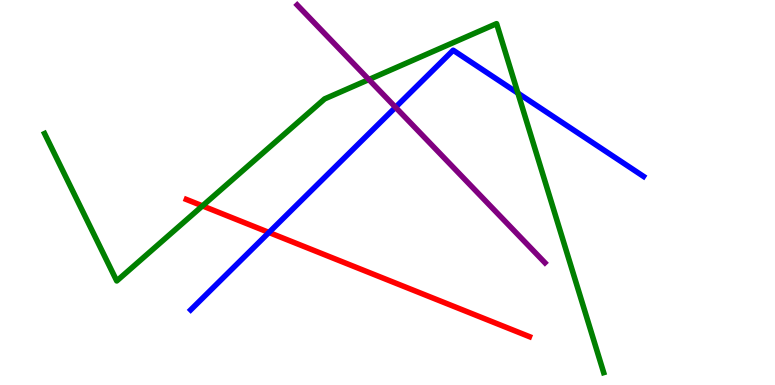[{'lines': ['blue', 'red'], 'intersections': [{'x': 3.47, 'y': 3.96}]}, {'lines': ['green', 'red'], 'intersections': [{'x': 2.61, 'y': 4.65}]}, {'lines': ['purple', 'red'], 'intersections': []}, {'lines': ['blue', 'green'], 'intersections': [{'x': 6.68, 'y': 7.58}]}, {'lines': ['blue', 'purple'], 'intersections': [{'x': 5.1, 'y': 7.21}]}, {'lines': ['green', 'purple'], 'intersections': [{'x': 4.76, 'y': 7.93}]}]